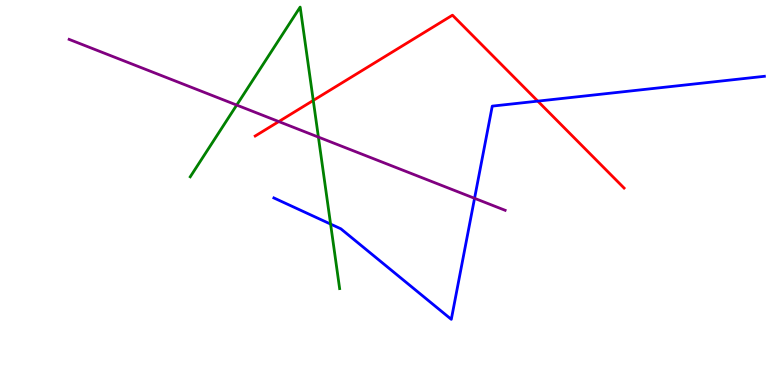[{'lines': ['blue', 'red'], 'intersections': [{'x': 6.94, 'y': 7.37}]}, {'lines': ['green', 'red'], 'intersections': [{'x': 4.04, 'y': 7.39}]}, {'lines': ['purple', 'red'], 'intersections': [{'x': 3.6, 'y': 6.84}]}, {'lines': ['blue', 'green'], 'intersections': [{'x': 4.27, 'y': 4.18}]}, {'lines': ['blue', 'purple'], 'intersections': [{'x': 6.12, 'y': 4.85}]}, {'lines': ['green', 'purple'], 'intersections': [{'x': 3.05, 'y': 7.27}, {'x': 4.11, 'y': 6.44}]}]